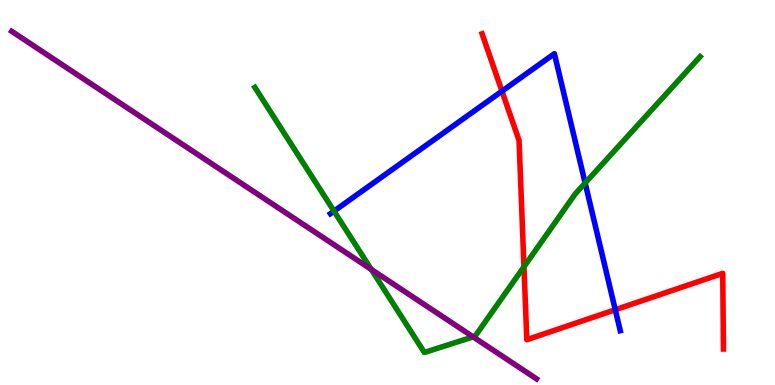[{'lines': ['blue', 'red'], 'intersections': [{'x': 6.48, 'y': 7.63}, {'x': 7.94, 'y': 1.95}]}, {'lines': ['green', 'red'], 'intersections': [{'x': 6.76, 'y': 3.07}]}, {'lines': ['purple', 'red'], 'intersections': []}, {'lines': ['blue', 'green'], 'intersections': [{'x': 4.31, 'y': 4.52}, {'x': 7.55, 'y': 5.25}]}, {'lines': ['blue', 'purple'], 'intersections': []}, {'lines': ['green', 'purple'], 'intersections': [{'x': 4.79, 'y': 3.0}, {'x': 6.1, 'y': 1.25}]}]